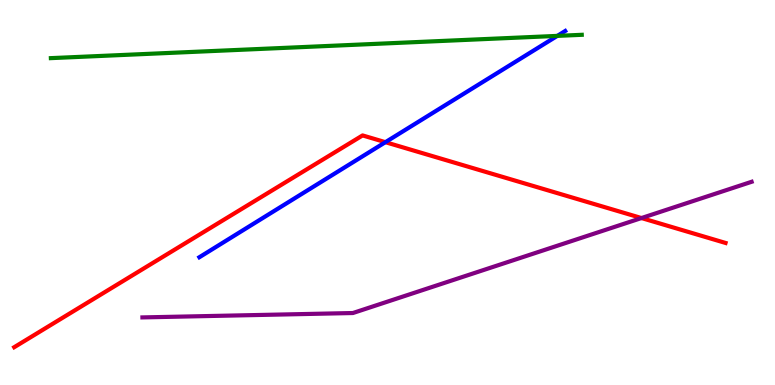[{'lines': ['blue', 'red'], 'intersections': [{'x': 4.97, 'y': 6.31}]}, {'lines': ['green', 'red'], 'intersections': []}, {'lines': ['purple', 'red'], 'intersections': [{'x': 8.28, 'y': 4.34}]}, {'lines': ['blue', 'green'], 'intersections': [{'x': 7.19, 'y': 9.07}]}, {'lines': ['blue', 'purple'], 'intersections': []}, {'lines': ['green', 'purple'], 'intersections': []}]